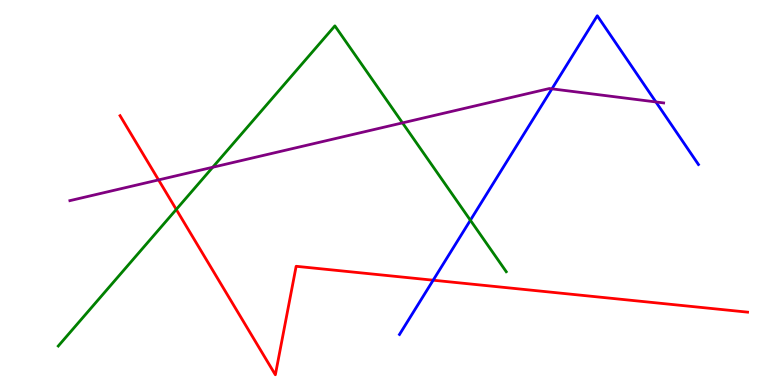[{'lines': ['blue', 'red'], 'intersections': [{'x': 5.59, 'y': 2.72}]}, {'lines': ['green', 'red'], 'intersections': [{'x': 2.27, 'y': 4.56}]}, {'lines': ['purple', 'red'], 'intersections': [{'x': 2.05, 'y': 5.33}]}, {'lines': ['blue', 'green'], 'intersections': [{'x': 6.07, 'y': 4.28}]}, {'lines': ['blue', 'purple'], 'intersections': [{'x': 7.12, 'y': 7.69}, {'x': 8.46, 'y': 7.35}]}, {'lines': ['green', 'purple'], 'intersections': [{'x': 2.74, 'y': 5.66}, {'x': 5.19, 'y': 6.81}]}]